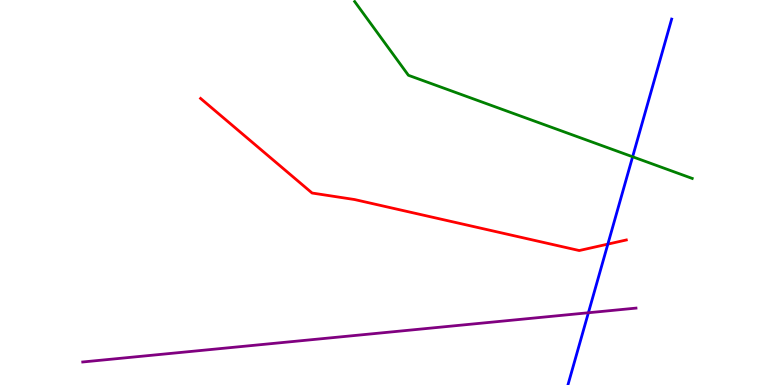[{'lines': ['blue', 'red'], 'intersections': [{'x': 7.84, 'y': 3.66}]}, {'lines': ['green', 'red'], 'intersections': []}, {'lines': ['purple', 'red'], 'intersections': []}, {'lines': ['blue', 'green'], 'intersections': [{'x': 8.16, 'y': 5.93}]}, {'lines': ['blue', 'purple'], 'intersections': [{'x': 7.59, 'y': 1.88}]}, {'lines': ['green', 'purple'], 'intersections': []}]